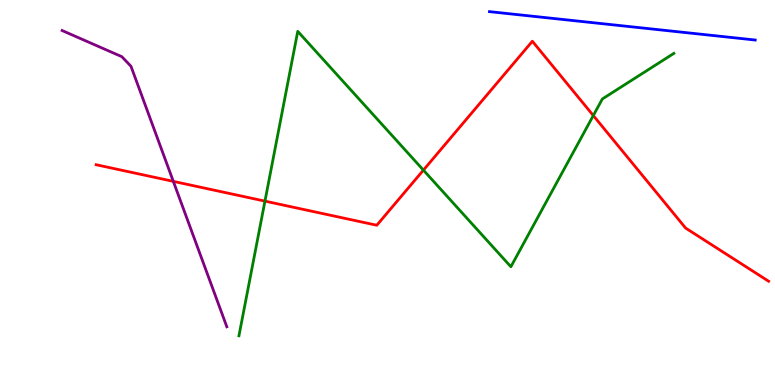[{'lines': ['blue', 'red'], 'intersections': []}, {'lines': ['green', 'red'], 'intersections': [{'x': 3.42, 'y': 4.78}, {'x': 5.46, 'y': 5.58}, {'x': 7.66, 'y': 7.0}]}, {'lines': ['purple', 'red'], 'intersections': [{'x': 2.24, 'y': 5.29}]}, {'lines': ['blue', 'green'], 'intersections': []}, {'lines': ['blue', 'purple'], 'intersections': []}, {'lines': ['green', 'purple'], 'intersections': []}]